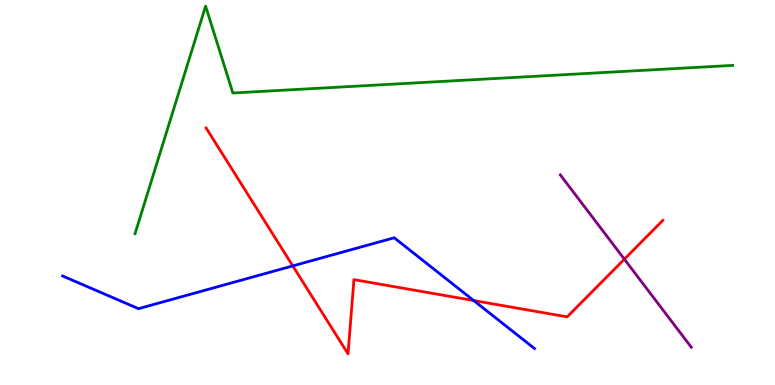[{'lines': ['blue', 'red'], 'intersections': [{'x': 3.78, 'y': 3.09}, {'x': 6.11, 'y': 2.19}]}, {'lines': ['green', 'red'], 'intersections': []}, {'lines': ['purple', 'red'], 'intersections': [{'x': 8.06, 'y': 3.27}]}, {'lines': ['blue', 'green'], 'intersections': []}, {'lines': ['blue', 'purple'], 'intersections': []}, {'lines': ['green', 'purple'], 'intersections': []}]